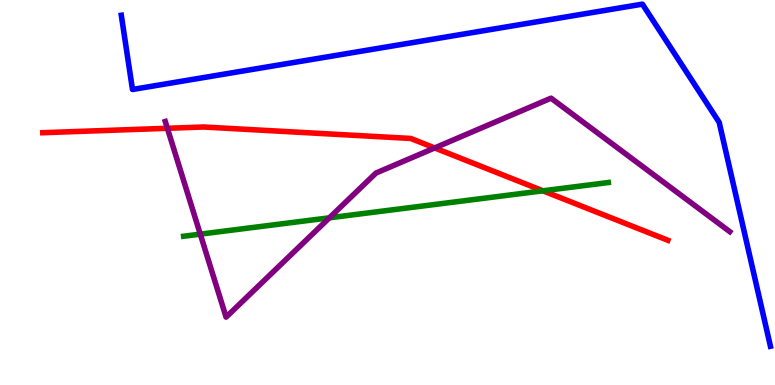[{'lines': ['blue', 'red'], 'intersections': []}, {'lines': ['green', 'red'], 'intersections': [{'x': 7.01, 'y': 5.04}]}, {'lines': ['purple', 'red'], 'intersections': [{'x': 2.16, 'y': 6.67}, {'x': 5.61, 'y': 6.16}]}, {'lines': ['blue', 'green'], 'intersections': []}, {'lines': ['blue', 'purple'], 'intersections': []}, {'lines': ['green', 'purple'], 'intersections': [{'x': 2.58, 'y': 3.92}, {'x': 4.25, 'y': 4.34}]}]